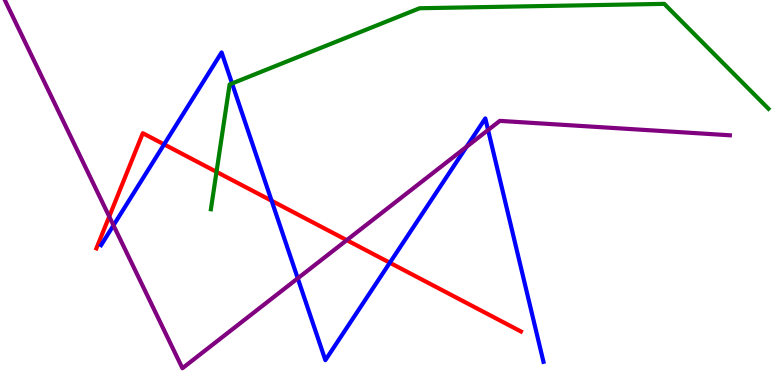[{'lines': ['blue', 'red'], 'intersections': [{'x': 2.12, 'y': 6.25}, {'x': 3.5, 'y': 4.79}, {'x': 5.03, 'y': 3.18}]}, {'lines': ['green', 'red'], 'intersections': [{'x': 2.79, 'y': 5.54}]}, {'lines': ['purple', 'red'], 'intersections': [{'x': 1.41, 'y': 4.38}, {'x': 4.47, 'y': 3.76}]}, {'lines': ['blue', 'green'], 'intersections': [{'x': 2.99, 'y': 7.83}]}, {'lines': ['blue', 'purple'], 'intersections': [{'x': 1.46, 'y': 4.15}, {'x': 3.84, 'y': 2.77}, {'x': 6.02, 'y': 6.19}, {'x': 6.3, 'y': 6.62}]}, {'lines': ['green', 'purple'], 'intersections': []}]